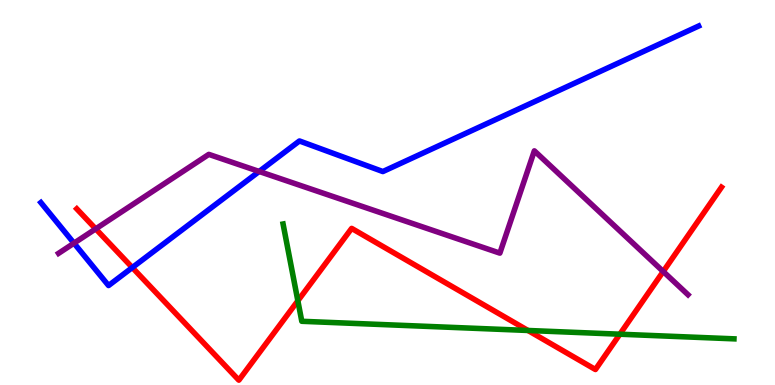[{'lines': ['blue', 'red'], 'intersections': [{'x': 1.71, 'y': 3.05}]}, {'lines': ['green', 'red'], 'intersections': [{'x': 3.84, 'y': 2.19}, {'x': 6.81, 'y': 1.42}, {'x': 8.0, 'y': 1.32}]}, {'lines': ['purple', 'red'], 'intersections': [{'x': 1.24, 'y': 4.06}, {'x': 8.56, 'y': 2.95}]}, {'lines': ['blue', 'green'], 'intersections': []}, {'lines': ['blue', 'purple'], 'intersections': [{'x': 0.955, 'y': 3.68}, {'x': 3.34, 'y': 5.55}]}, {'lines': ['green', 'purple'], 'intersections': []}]